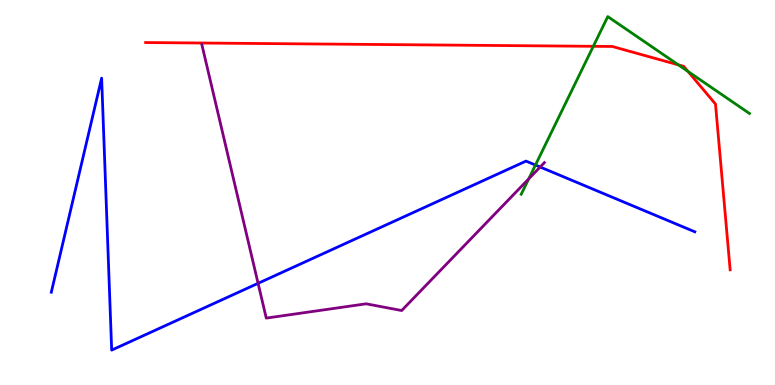[{'lines': ['blue', 'red'], 'intersections': []}, {'lines': ['green', 'red'], 'intersections': [{'x': 7.66, 'y': 8.8}, {'x': 8.75, 'y': 8.32}, {'x': 8.88, 'y': 8.14}]}, {'lines': ['purple', 'red'], 'intersections': []}, {'lines': ['blue', 'green'], 'intersections': [{'x': 6.91, 'y': 5.71}]}, {'lines': ['blue', 'purple'], 'intersections': [{'x': 3.33, 'y': 2.64}, {'x': 6.97, 'y': 5.66}]}, {'lines': ['green', 'purple'], 'intersections': [{'x': 6.82, 'y': 5.35}]}]